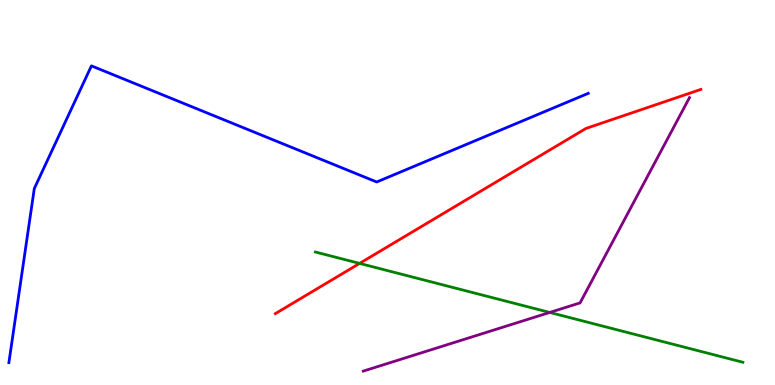[{'lines': ['blue', 'red'], 'intersections': []}, {'lines': ['green', 'red'], 'intersections': [{'x': 4.64, 'y': 3.16}]}, {'lines': ['purple', 'red'], 'intersections': []}, {'lines': ['blue', 'green'], 'intersections': []}, {'lines': ['blue', 'purple'], 'intersections': []}, {'lines': ['green', 'purple'], 'intersections': [{'x': 7.09, 'y': 1.88}]}]